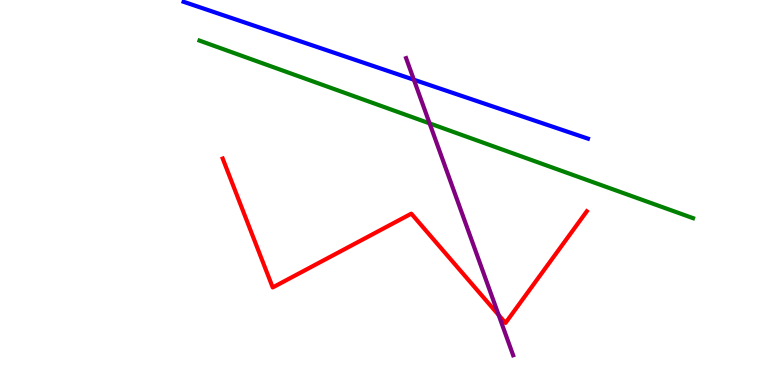[{'lines': ['blue', 'red'], 'intersections': []}, {'lines': ['green', 'red'], 'intersections': []}, {'lines': ['purple', 'red'], 'intersections': [{'x': 6.43, 'y': 1.82}]}, {'lines': ['blue', 'green'], 'intersections': []}, {'lines': ['blue', 'purple'], 'intersections': [{'x': 5.34, 'y': 7.93}]}, {'lines': ['green', 'purple'], 'intersections': [{'x': 5.54, 'y': 6.8}]}]